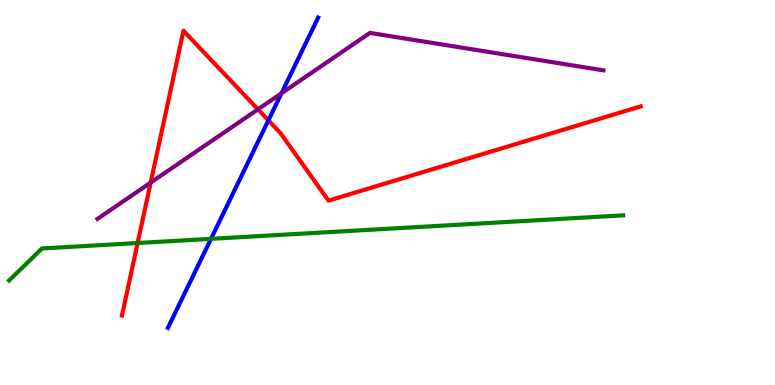[{'lines': ['blue', 'red'], 'intersections': [{'x': 3.46, 'y': 6.87}]}, {'lines': ['green', 'red'], 'intersections': [{'x': 1.78, 'y': 3.69}]}, {'lines': ['purple', 'red'], 'intersections': [{'x': 1.94, 'y': 5.26}, {'x': 3.33, 'y': 7.16}]}, {'lines': ['blue', 'green'], 'intersections': [{'x': 2.72, 'y': 3.8}]}, {'lines': ['blue', 'purple'], 'intersections': [{'x': 3.63, 'y': 7.58}]}, {'lines': ['green', 'purple'], 'intersections': []}]